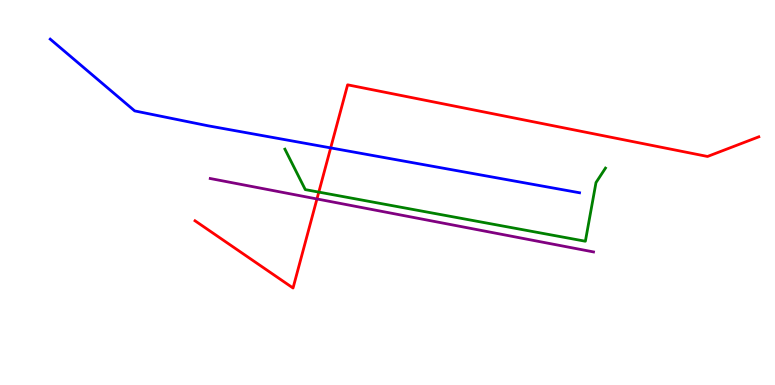[{'lines': ['blue', 'red'], 'intersections': [{'x': 4.27, 'y': 6.16}]}, {'lines': ['green', 'red'], 'intersections': [{'x': 4.11, 'y': 5.01}]}, {'lines': ['purple', 'red'], 'intersections': [{'x': 4.09, 'y': 4.83}]}, {'lines': ['blue', 'green'], 'intersections': []}, {'lines': ['blue', 'purple'], 'intersections': []}, {'lines': ['green', 'purple'], 'intersections': []}]